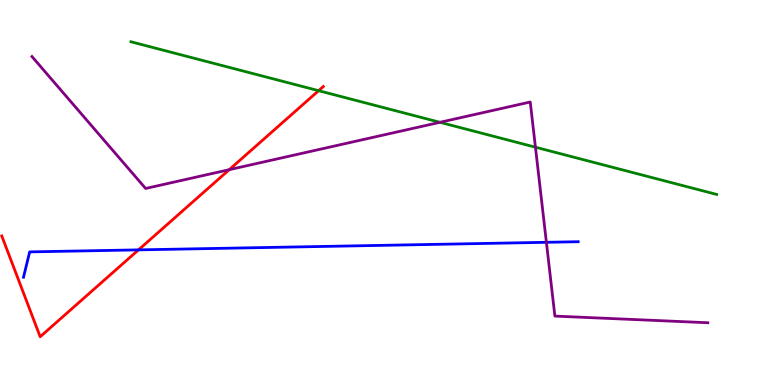[{'lines': ['blue', 'red'], 'intersections': [{'x': 1.79, 'y': 3.51}]}, {'lines': ['green', 'red'], 'intersections': [{'x': 4.11, 'y': 7.64}]}, {'lines': ['purple', 'red'], 'intersections': [{'x': 2.96, 'y': 5.59}]}, {'lines': ['blue', 'green'], 'intersections': []}, {'lines': ['blue', 'purple'], 'intersections': [{'x': 7.05, 'y': 3.71}]}, {'lines': ['green', 'purple'], 'intersections': [{'x': 5.68, 'y': 6.82}, {'x': 6.91, 'y': 6.18}]}]